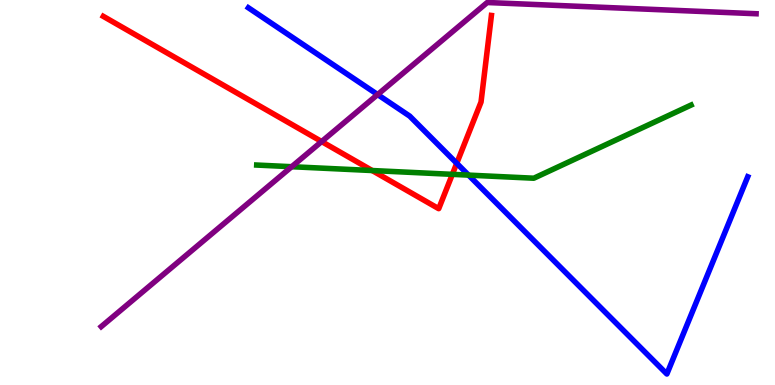[{'lines': ['blue', 'red'], 'intersections': [{'x': 5.89, 'y': 5.76}]}, {'lines': ['green', 'red'], 'intersections': [{'x': 4.8, 'y': 5.57}, {'x': 5.84, 'y': 5.47}]}, {'lines': ['purple', 'red'], 'intersections': [{'x': 4.15, 'y': 6.32}]}, {'lines': ['blue', 'green'], 'intersections': [{'x': 6.05, 'y': 5.45}]}, {'lines': ['blue', 'purple'], 'intersections': [{'x': 4.87, 'y': 7.54}]}, {'lines': ['green', 'purple'], 'intersections': [{'x': 3.76, 'y': 5.67}]}]